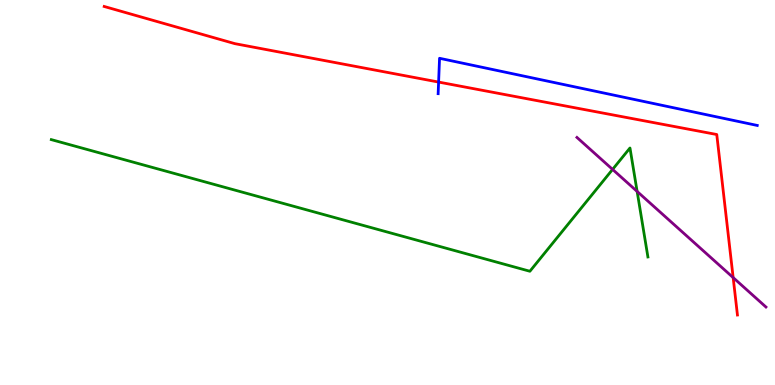[{'lines': ['blue', 'red'], 'intersections': [{'x': 5.66, 'y': 7.87}]}, {'lines': ['green', 'red'], 'intersections': []}, {'lines': ['purple', 'red'], 'intersections': [{'x': 9.46, 'y': 2.79}]}, {'lines': ['blue', 'green'], 'intersections': []}, {'lines': ['blue', 'purple'], 'intersections': []}, {'lines': ['green', 'purple'], 'intersections': [{'x': 7.9, 'y': 5.6}, {'x': 8.22, 'y': 5.03}]}]